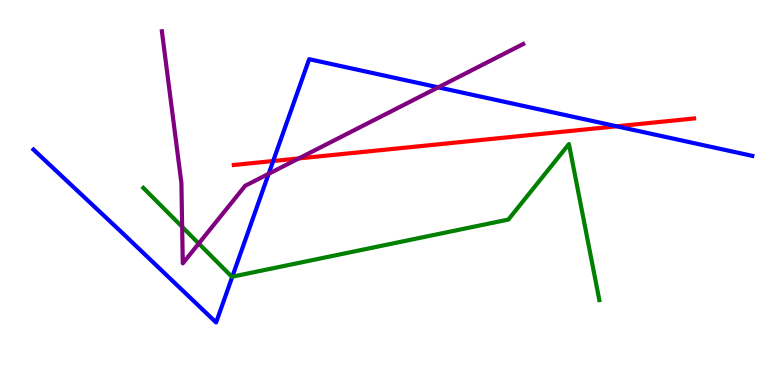[{'lines': ['blue', 'red'], 'intersections': [{'x': 3.53, 'y': 5.82}, {'x': 7.96, 'y': 6.72}]}, {'lines': ['green', 'red'], 'intersections': []}, {'lines': ['purple', 'red'], 'intersections': [{'x': 3.86, 'y': 5.89}]}, {'lines': ['blue', 'green'], 'intersections': [{'x': 3.0, 'y': 2.81}]}, {'lines': ['blue', 'purple'], 'intersections': [{'x': 3.47, 'y': 5.49}, {'x': 5.65, 'y': 7.73}]}, {'lines': ['green', 'purple'], 'intersections': [{'x': 2.35, 'y': 4.11}, {'x': 2.56, 'y': 3.68}]}]